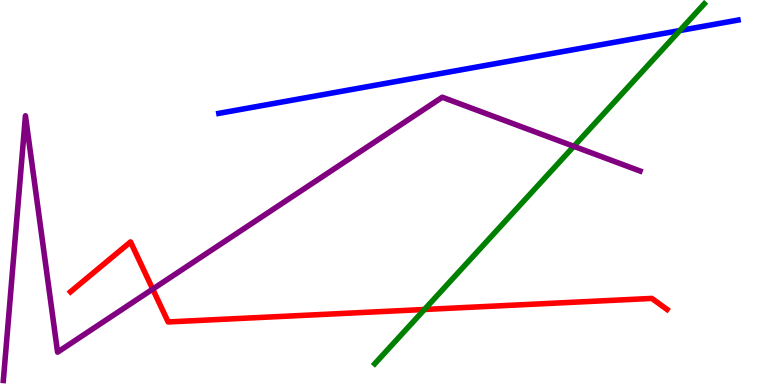[{'lines': ['blue', 'red'], 'intersections': []}, {'lines': ['green', 'red'], 'intersections': [{'x': 5.48, 'y': 1.96}]}, {'lines': ['purple', 'red'], 'intersections': [{'x': 1.97, 'y': 2.49}]}, {'lines': ['blue', 'green'], 'intersections': [{'x': 8.77, 'y': 9.21}]}, {'lines': ['blue', 'purple'], 'intersections': []}, {'lines': ['green', 'purple'], 'intersections': [{'x': 7.4, 'y': 6.2}]}]